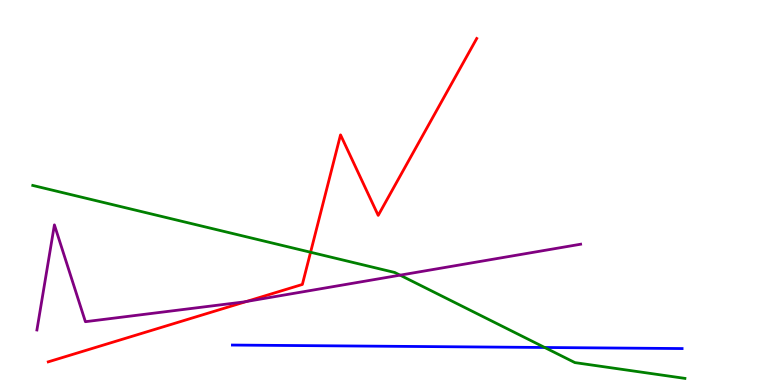[{'lines': ['blue', 'red'], 'intersections': []}, {'lines': ['green', 'red'], 'intersections': [{'x': 4.01, 'y': 3.45}]}, {'lines': ['purple', 'red'], 'intersections': [{'x': 3.18, 'y': 2.17}]}, {'lines': ['blue', 'green'], 'intersections': [{'x': 7.03, 'y': 0.974}]}, {'lines': ['blue', 'purple'], 'intersections': []}, {'lines': ['green', 'purple'], 'intersections': [{'x': 5.16, 'y': 2.85}]}]